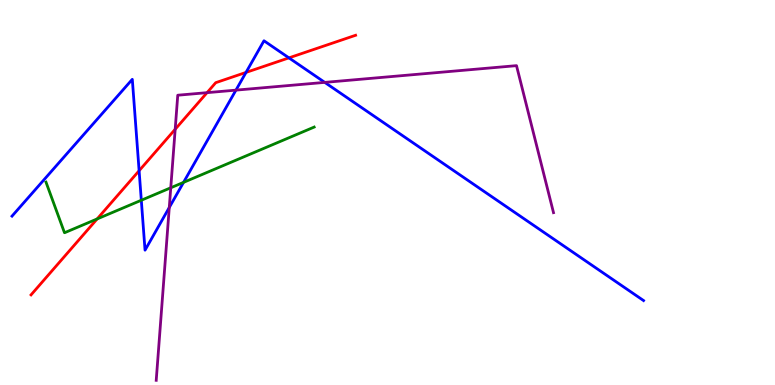[{'lines': ['blue', 'red'], 'intersections': [{'x': 1.8, 'y': 5.57}, {'x': 3.17, 'y': 8.12}, {'x': 3.73, 'y': 8.5}]}, {'lines': ['green', 'red'], 'intersections': [{'x': 1.25, 'y': 4.31}]}, {'lines': ['purple', 'red'], 'intersections': [{'x': 2.26, 'y': 6.64}, {'x': 2.67, 'y': 7.59}]}, {'lines': ['blue', 'green'], 'intersections': [{'x': 1.82, 'y': 4.8}, {'x': 2.37, 'y': 5.26}]}, {'lines': ['blue', 'purple'], 'intersections': [{'x': 2.18, 'y': 4.61}, {'x': 3.04, 'y': 7.66}, {'x': 4.19, 'y': 7.86}]}, {'lines': ['green', 'purple'], 'intersections': [{'x': 2.2, 'y': 5.12}]}]